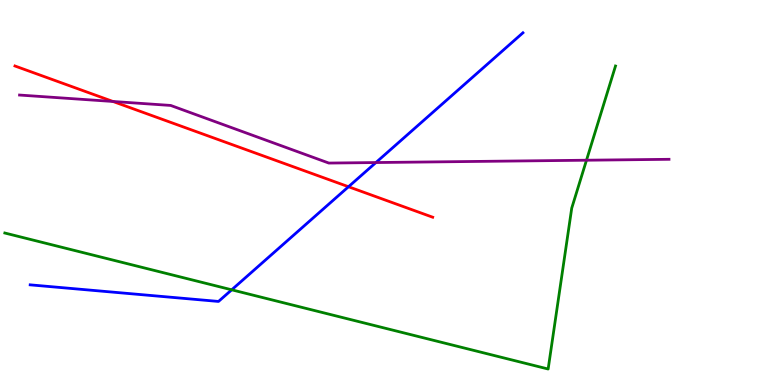[{'lines': ['blue', 'red'], 'intersections': [{'x': 4.5, 'y': 5.15}]}, {'lines': ['green', 'red'], 'intersections': []}, {'lines': ['purple', 'red'], 'intersections': [{'x': 1.46, 'y': 7.36}]}, {'lines': ['blue', 'green'], 'intersections': [{'x': 2.99, 'y': 2.47}]}, {'lines': ['blue', 'purple'], 'intersections': [{'x': 4.85, 'y': 5.78}]}, {'lines': ['green', 'purple'], 'intersections': [{'x': 7.57, 'y': 5.84}]}]